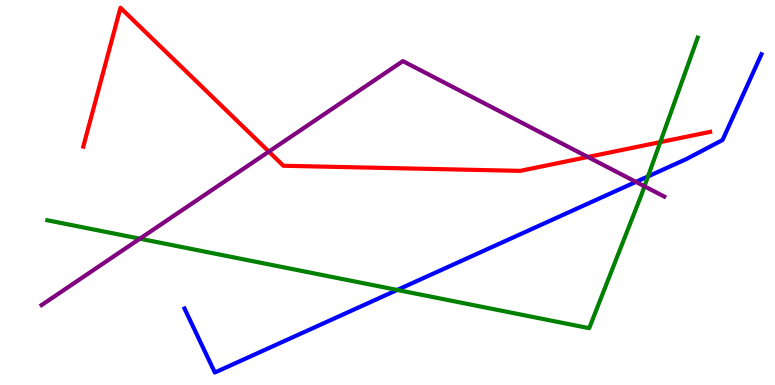[{'lines': ['blue', 'red'], 'intersections': []}, {'lines': ['green', 'red'], 'intersections': [{'x': 8.52, 'y': 6.31}]}, {'lines': ['purple', 'red'], 'intersections': [{'x': 3.47, 'y': 6.06}, {'x': 7.59, 'y': 5.92}]}, {'lines': ['blue', 'green'], 'intersections': [{'x': 5.13, 'y': 2.47}, {'x': 8.36, 'y': 5.42}]}, {'lines': ['blue', 'purple'], 'intersections': [{'x': 8.21, 'y': 5.28}]}, {'lines': ['green', 'purple'], 'intersections': [{'x': 1.8, 'y': 3.8}, {'x': 8.32, 'y': 5.16}]}]